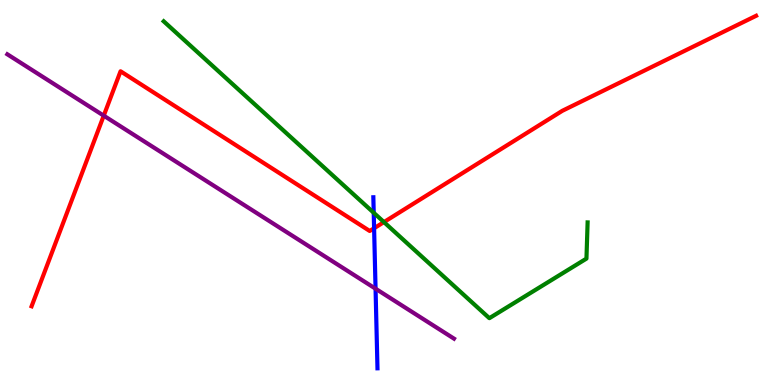[{'lines': ['blue', 'red'], 'intersections': [{'x': 4.83, 'y': 4.07}]}, {'lines': ['green', 'red'], 'intersections': [{'x': 4.95, 'y': 4.23}]}, {'lines': ['purple', 'red'], 'intersections': [{'x': 1.34, 'y': 7.0}]}, {'lines': ['blue', 'green'], 'intersections': [{'x': 4.82, 'y': 4.47}]}, {'lines': ['blue', 'purple'], 'intersections': [{'x': 4.85, 'y': 2.5}]}, {'lines': ['green', 'purple'], 'intersections': []}]